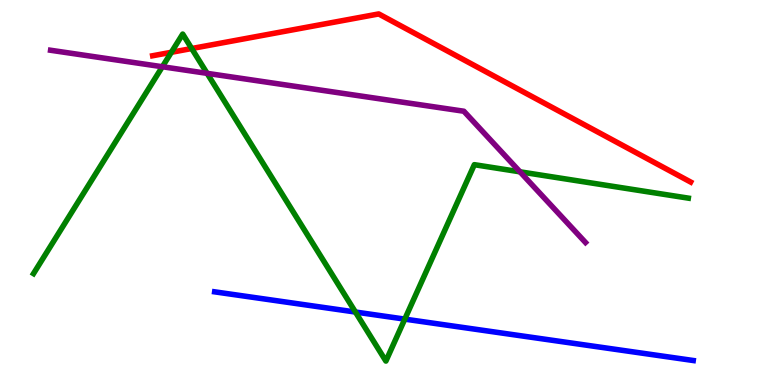[{'lines': ['blue', 'red'], 'intersections': []}, {'lines': ['green', 'red'], 'intersections': [{'x': 2.21, 'y': 8.64}, {'x': 2.47, 'y': 8.74}]}, {'lines': ['purple', 'red'], 'intersections': []}, {'lines': ['blue', 'green'], 'intersections': [{'x': 4.59, 'y': 1.9}, {'x': 5.22, 'y': 1.71}]}, {'lines': ['blue', 'purple'], 'intersections': []}, {'lines': ['green', 'purple'], 'intersections': [{'x': 2.09, 'y': 8.27}, {'x': 2.67, 'y': 8.09}, {'x': 6.71, 'y': 5.54}]}]